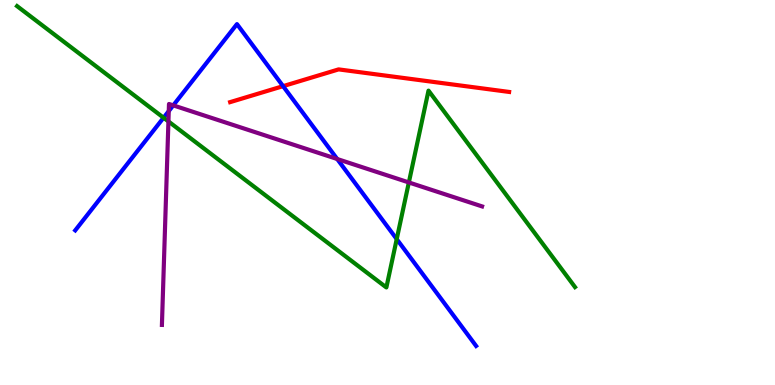[{'lines': ['blue', 'red'], 'intersections': [{'x': 3.65, 'y': 7.76}]}, {'lines': ['green', 'red'], 'intersections': []}, {'lines': ['purple', 'red'], 'intersections': []}, {'lines': ['blue', 'green'], 'intersections': [{'x': 2.11, 'y': 6.94}, {'x': 5.12, 'y': 3.79}]}, {'lines': ['blue', 'purple'], 'intersections': [{'x': 2.18, 'y': 7.11}, {'x': 2.24, 'y': 7.26}, {'x': 4.35, 'y': 5.87}]}, {'lines': ['green', 'purple'], 'intersections': [{'x': 2.17, 'y': 6.85}, {'x': 5.28, 'y': 5.26}]}]